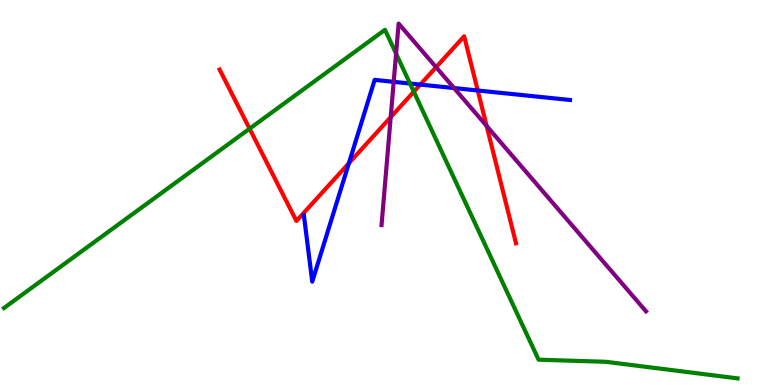[{'lines': ['blue', 'red'], 'intersections': [{'x': 4.5, 'y': 5.76}, {'x': 5.42, 'y': 7.8}, {'x': 6.16, 'y': 7.65}]}, {'lines': ['green', 'red'], 'intersections': [{'x': 3.22, 'y': 6.66}, {'x': 5.34, 'y': 7.62}]}, {'lines': ['purple', 'red'], 'intersections': [{'x': 5.04, 'y': 6.96}, {'x': 5.63, 'y': 8.26}, {'x': 6.28, 'y': 6.73}]}, {'lines': ['blue', 'green'], 'intersections': [{'x': 5.29, 'y': 7.83}]}, {'lines': ['blue', 'purple'], 'intersections': [{'x': 5.08, 'y': 7.87}, {'x': 5.86, 'y': 7.71}]}, {'lines': ['green', 'purple'], 'intersections': [{'x': 5.11, 'y': 8.61}]}]